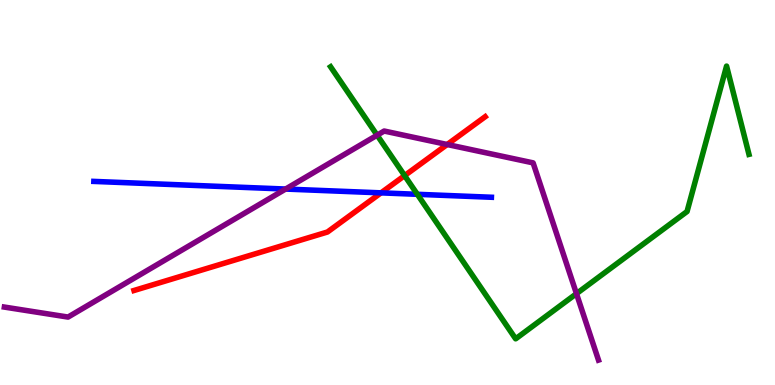[{'lines': ['blue', 'red'], 'intersections': [{'x': 4.92, 'y': 4.99}]}, {'lines': ['green', 'red'], 'intersections': [{'x': 5.22, 'y': 5.44}]}, {'lines': ['purple', 'red'], 'intersections': [{'x': 5.77, 'y': 6.25}]}, {'lines': ['blue', 'green'], 'intersections': [{'x': 5.38, 'y': 4.95}]}, {'lines': ['blue', 'purple'], 'intersections': [{'x': 3.69, 'y': 5.09}]}, {'lines': ['green', 'purple'], 'intersections': [{'x': 4.87, 'y': 6.49}, {'x': 7.44, 'y': 2.37}]}]